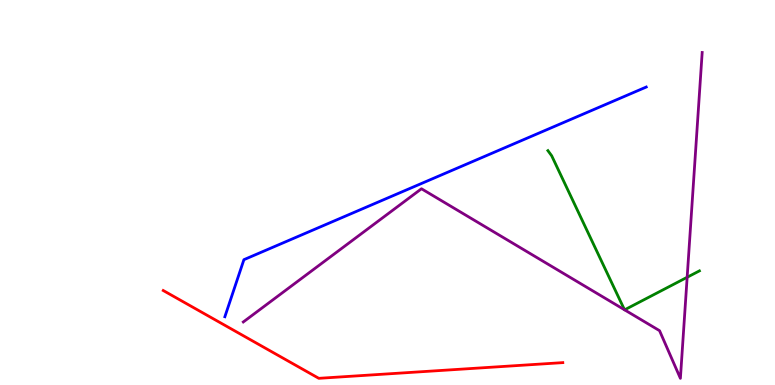[{'lines': ['blue', 'red'], 'intersections': []}, {'lines': ['green', 'red'], 'intersections': []}, {'lines': ['purple', 'red'], 'intersections': []}, {'lines': ['blue', 'green'], 'intersections': []}, {'lines': ['blue', 'purple'], 'intersections': []}, {'lines': ['green', 'purple'], 'intersections': [{'x': 8.06, 'y': 1.95}, {'x': 8.06, 'y': 1.95}, {'x': 8.87, 'y': 2.8}]}]